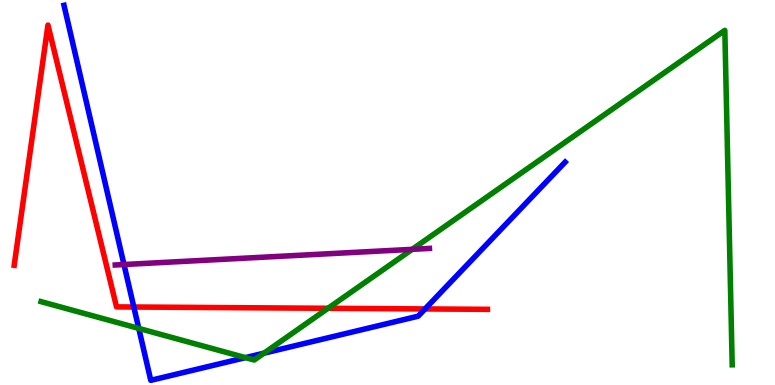[{'lines': ['blue', 'red'], 'intersections': [{'x': 1.73, 'y': 2.03}, {'x': 5.48, 'y': 1.98}]}, {'lines': ['green', 'red'], 'intersections': [{'x': 4.23, 'y': 1.99}]}, {'lines': ['purple', 'red'], 'intersections': []}, {'lines': ['blue', 'green'], 'intersections': [{'x': 1.79, 'y': 1.47}, {'x': 3.17, 'y': 0.711}, {'x': 3.41, 'y': 0.826}]}, {'lines': ['blue', 'purple'], 'intersections': [{'x': 1.6, 'y': 3.13}]}, {'lines': ['green', 'purple'], 'intersections': [{'x': 5.32, 'y': 3.52}]}]